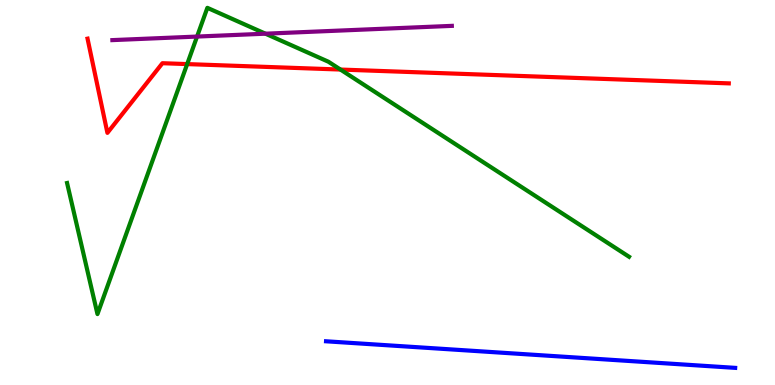[{'lines': ['blue', 'red'], 'intersections': []}, {'lines': ['green', 'red'], 'intersections': [{'x': 2.42, 'y': 8.34}, {'x': 4.39, 'y': 8.19}]}, {'lines': ['purple', 'red'], 'intersections': []}, {'lines': ['blue', 'green'], 'intersections': []}, {'lines': ['blue', 'purple'], 'intersections': []}, {'lines': ['green', 'purple'], 'intersections': [{'x': 2.54, 'y': 9.05}, {'x': 3.43, 'y': 9.12}]}]